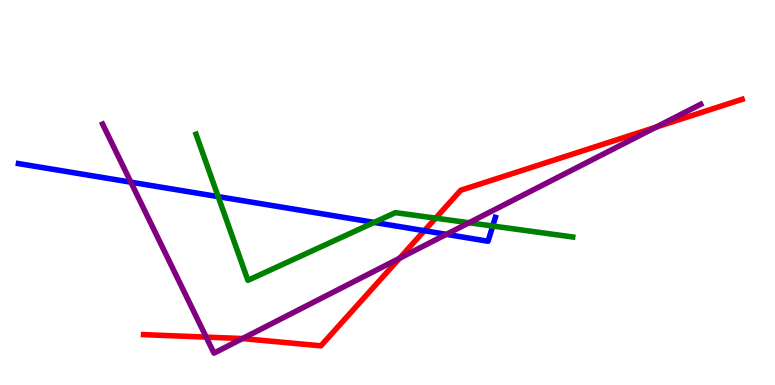[{'lines': ['blue', 'red'], 'intersections': [{'x': 5.48, 'y': 4.01}]}, {'lines': ['green', 'red'], 'intersections': [{'x': 5.62, 'y': 4.33}]}, {'lines': ['purple', 'red'], 'intersections': [{'x': 2.66, 'y': 1.24}, {'x': 3.13, 'y': 1.21}, {'x': 5.16, 'y': 3.29}, {'x': 8.47, 'y': 6.7}]}, {'lines': ['blue', 'green'], 'intersections': [{'x': 2.82, 'y': 4.89}, {'x': 4.83, 'y': 4.22}, {'x': 6.36, 'y': 4.13}]}, {'lines': ['blue', 'purple'], 'intersections': [{'x': 1.69, 'y': 5.27}, {'x': 5.76, 'y': 3.91}]}, {'lines': ['green', 'purple'], 'intersections': [{'x': 6.05, 'y': 4.21}]}]